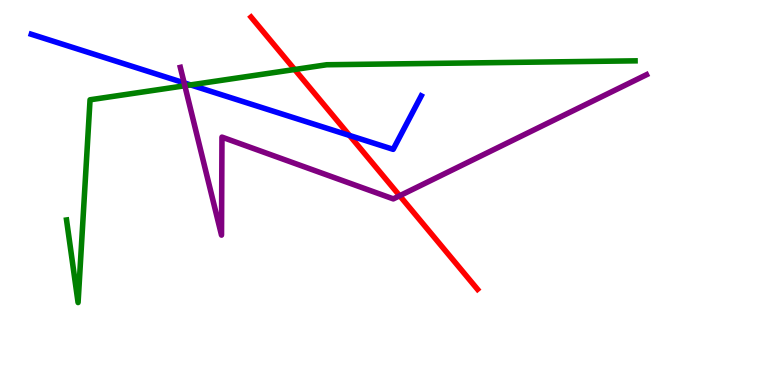[{'lines': ['blue', 'red'], 'intersections': [{'x': 4.51, 'y': 6.48}]}, {'lines': ['green', 'red'], 'intersections': [{'x': 3.8, 'y': 8.19}]}, {'lines': ['purple', 'red'], 'intersections': [{'x': 5.16, 'y': 4.92}]}, {'lines': ['blue', 'green'], 'intersections': [{'x': 2.46, 'y': 7.79}]}, {'lines': ['blue', 'purple'], 'intersections': [{'x': 2.38, 'y': 7.85}]}, {'lines': ['green', 'purple'], 'intersections': [{'x': 2.38, 'y': 7.77}]}]